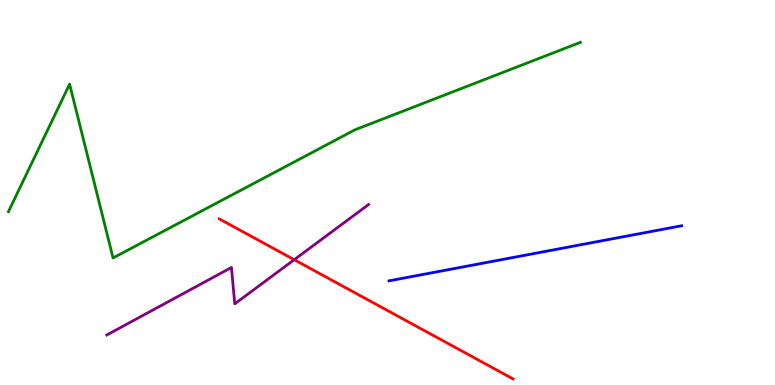[{'lines': ['blue', 'red'], 'intersections': []}, {'lines': ['green', 'red'], 'intersections': []}, {'lines': ['purple', 'red'], 'intersections': [{'x': 3.8, 'y': 3.25}]}, {'lines': ['blue', 'green'], 'intersections': []}, {'lines': ['blue', 'purple'], 'intersections': []}, {'lines': ['green', 'purple'], 'intersections': []}]